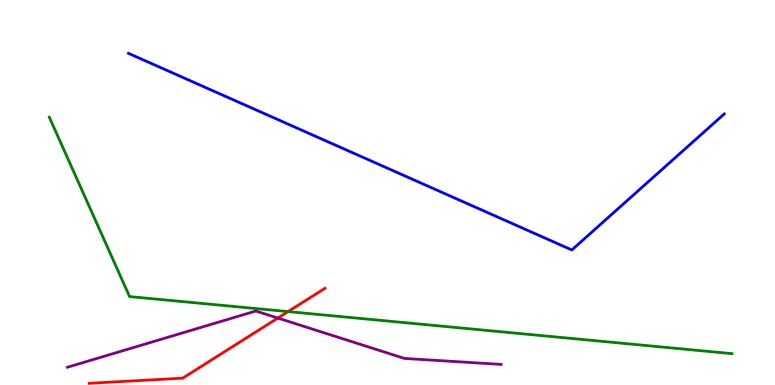[{'lines': ['blue', 'red'], 'intersections': []}, {'lines': ['green', 'red'], 'intersections': [{'x': 3.72, 'y': 1.91}]}, {'lines': ['purple', 'red'], 'intersections': [{'x': 3.59, 'y': 1.74}]}, {'lines': ['blue', 'green'], 'intersections': []}, {'lines': ['blue', 'purple'], 'intersections': []}, {'lines': ['green', 'purple'], 'intersections': []}]